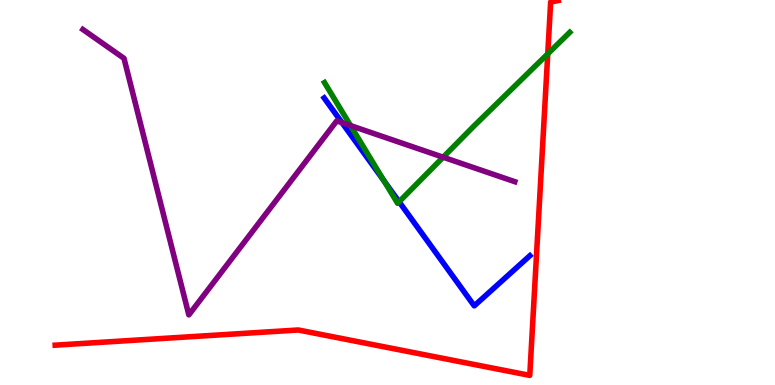[{'lines': ['blue', 'red'], 'intersections': []}, {'lines': ['green', 'red'], 'intersections': [{'x': 7.07, 'y': 8.6}]}, {'lines': ['purple', 'red'], 'intersections': []}, {'lines': ['blue', 'green'], 'intersections': [{'x': 4.96, 'y': 5.3}, {'x': 5.15, 'y': 4.76}]}, {'lines': ['blue', 'purple'], 'intersections': [{'x': 4.41, 'y': 6.81}]}, {'lines': ['green', 'purple'], 'intersections': [{'x': 4.52, 'y': 6.74}, {'x': 5.72, 'y': 5.92}]}]